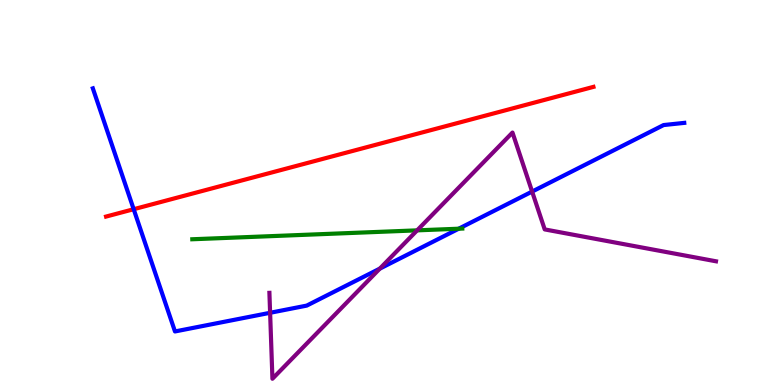[{'lines': ['blue', 'red'], 'intersections': [{'x': 1.72, 'y': 4.57}]}, {'lines': ['green', 'red'], 'intersections': []}, {'lines': ['purple', 'red'], 'intersections': []}, {'lines': ['blue', 'green'], 'intersections': [{'x': 5.92, 'y': 4.06}]}, {'lines': ['blue', 'purple'], 'intersections': [{'x': 3.49, 'y': 1.88}, {'x': 4.9, 'y': 3.02}, {'x': 6.87, 'y': 5.02}]}, {'lines': ['green', 'purple'], 'intersections': [{'x': 5.38, 'y': 4.02}]}]